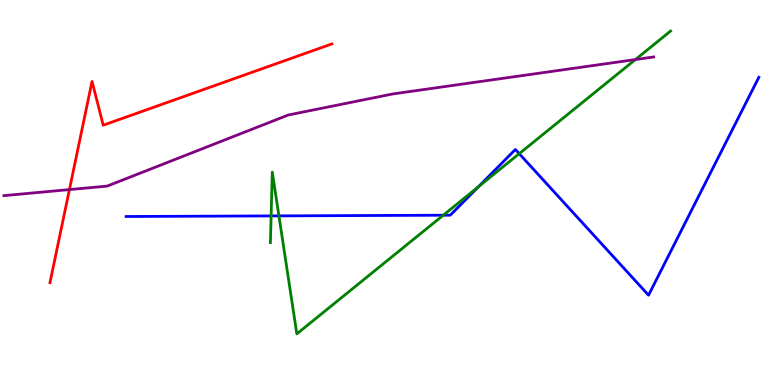[{'lines': ['blue', 'red'], 'intersections': []}, {'lines': ['green', 'red'], 'intersections': []}, {'lines': ['purple', 'red'], 'intersections': [{'x': 0.896, 'y': 5.08}]}, {'lines': ['blue', 'green'], 'intersections': [{'x': 3.5, 'y': 4.39}, {'x': 3.6, 'y': 4.39}, {'x': 5.72, 'y': 4.41}, {'x': 6.18, 'y': 5.15}, {'x': 6.7, 'y': 6.01}]}, {'lines': ['blue', 'purple'], 'intersections': []}, {'lines': ['green', 'purple'], 'intersections': [{'x': 8.2, 'y': 8.45}]}]